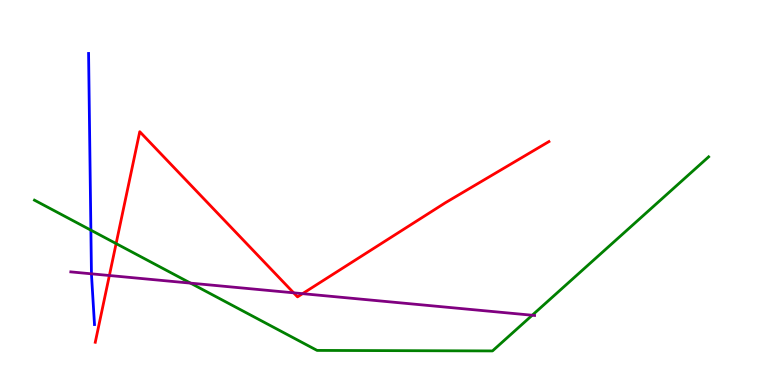[{'lines': ['blue', 'red'], 'intersections': []}, {'lines': ['green', 'red'], 'intersections': [{'x': 1.5, 'y': 3.67}]}, {'lines': ['purple', 'red'], 'intersections': [{'x': 1.41, 'y': 2.84}, {'x': 3.79, 'y': 2.39}, {'x': 3.9, 'y': 2.37}]}, {'lines': ['blue', 'green'], 'intersections': [{'x': 1.17, 'y': 4.02}]}, {'lines': ['blue', 'purple'], 'intersections': [{'x': 1.18, 'y': 2.89}]}, {'lines': ['green', 'purple'], 'intersections': [{'x': 2.46, 'y': 2.65}, {'x': 6.87, 'y': 1.81}]}]